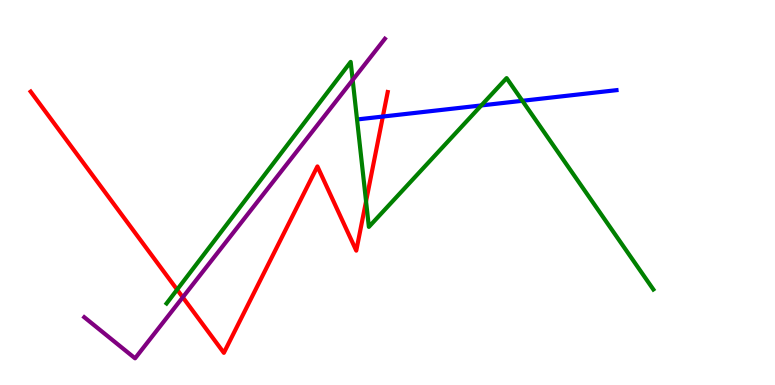[{'lines': ['blue', 'red'], 'intersections': [{'x': 4.94, 'y': 6.97}]}, {'lines': ['green', 'red'], 'intersections': [{'x': 2.29, 'y': 2.48}, {'x': 4.72, 'y': 4.77}]}, {'lines': ['purple', 'red'], 'intersections': [{'x': 2.36, 'y': 2.28}]}, {'lines': ['blue', 'green'], 'intersections': [{'x': 6.21, 'y': 7.26}, {'x': 6.74, 'y': 7.38}]}, {'lines': ['blue', 'purple'], 'intersections': []}, {'lines': ['green', 'purple'], 'intersections': [{'x': 4.55, 'y': 7.92}]}]